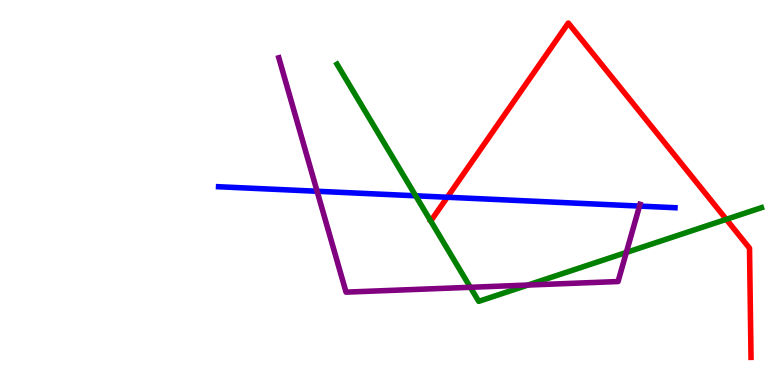[{'lines': ['blue', 'red'], 'intersections': [{'x': 5.77, 'y': 4.88}]}, {'lines': ['green', 'red'], 'intersections': [{'x': 9.37, 'y': 4.3}]}, {'lines': ['purple', 'red'], 'intersections': []}, {'lines': ['blue', 'green'], 'intersections': [{'x': 5.36, 'y': 4.91}]}, {'lines': ['blue', 'purple'], 'intersections': [{'x': 4.09, 'y': 5.03}, {'x': 8.25, 'y': 4.65}]}, {'lines': ['green', 'purple'], 'intersections': [{'x': 6.07, 'y': 2.54}, {'x': 6.81, 'y': 2.6}, {'x': 8.08, 'y': 3.44}]}]